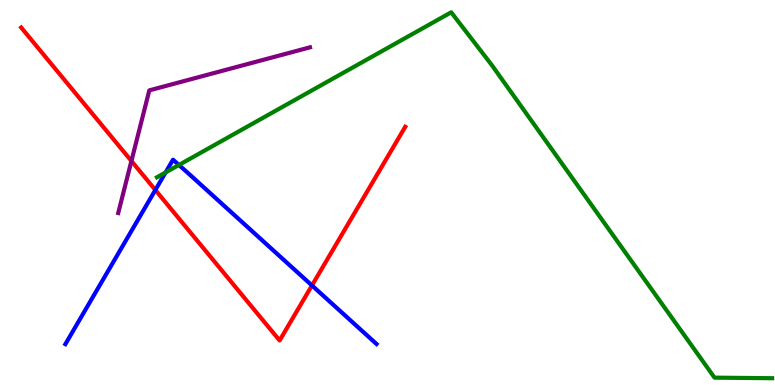[{'lines': ['blue', 'red'], 'intersections': [{'x': 2.0, 'y': 5.07}, {'x': 4.03, 'y': 2.59}]}, {'lines': ['green', 'red'], 'intersections': []}, {'lines': ['purple', 'red'], 'intersections': [{'x': 1.7, 'y': 5.82}]}, {'lines': ['blue', 'green'], 'intersections': [{'x': 2.14, 'y': 5.52}, {'x': 2.31, 'y': 5.72}]}, {'lines': ['blue', 'purple'], 'intersections': []}, {'lines': ['green', 'purple'], 'intersections': []}]